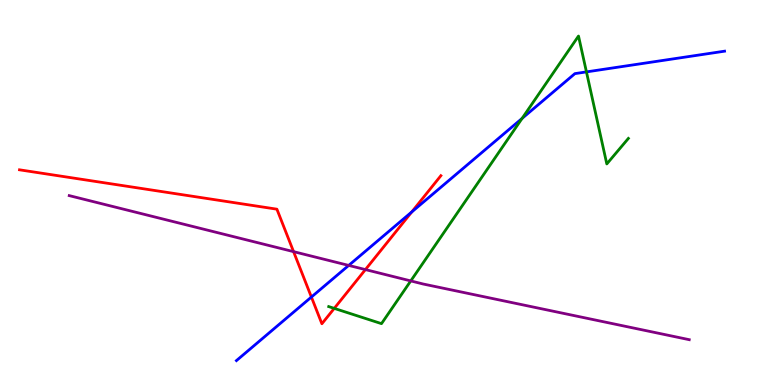[{'lines': ['blue', 'red'], 'intersections': [{'x': 4.02, 'y': 2.28}, {'x': 5.31, 'y': 4.49}]}, {'lines': ['green', 'red'], 'intersections': [{'x': 4.31, 'y': 1.99}]}, {'lines': ['purple', 'red'], 'intersections': [{'x': 3.79, 'y': 3.46}, {'x': 4.72, 'y': 3.0}]}, {'lines': ['blue', 'green'], 'intersections': [{'x': 6.74, 'y': 6.92}, {'x': 7.57, 'y': 8.13}]}, {'lines': ['blue', 'purple'], 'intersections': [{'x': 4.5, 'y': 3.11}]}, {'lines': ['green', 'purple'], 'intersections': [{'x': 5.3, 'y': 2.7}]}]